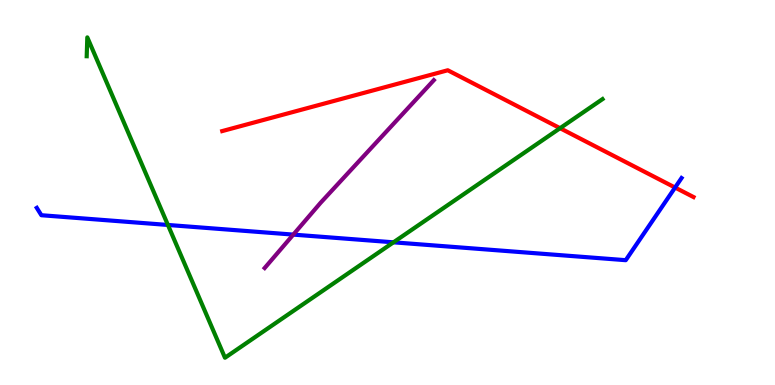[{'lines': ['blue', 'red'], 'intersections': [{'x': 8.71, 'y': 5.13}]}, {'lines': ['green', 'red'], 'intersections': [{'x': 7.23, 'y': 6.67}]}, {'lines': ['purple', 'red'], 'intersections': []}, {'lines': ['blue', 'green'], 'intersections': [{'x': 2.17, 'y': 4.16}, {'x': 5.08, 'y': 3.71}]}, {'lines': ['blue', 'purple'], 'intersections': [{'x': 3.78, 'y': 3.91}]}, {'lines': ['green', 'purple'], 'intersections': []}]